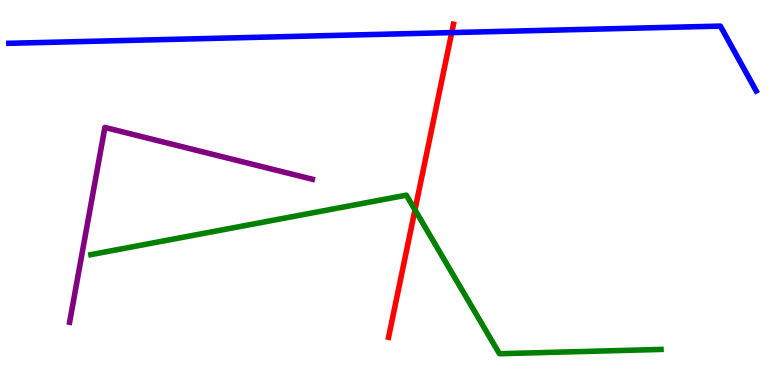[{'lines': ['blue', 'red'], 'intersections': [{'x': 5.83, 'y': 9.15}]}, {'lines': ['green', 'red'], 'intersections': [{'x': 5.35, 'y': 4.55}]}, {'lines': ['purple', 'red'], 'intersections': []}, {'lines': ['blue', 'green'], 'intersections': []}, {'lines': ['blue', 'purple'], 'intersections': []}, {'lines': ['green', 'purple'], 'intersections': []}]